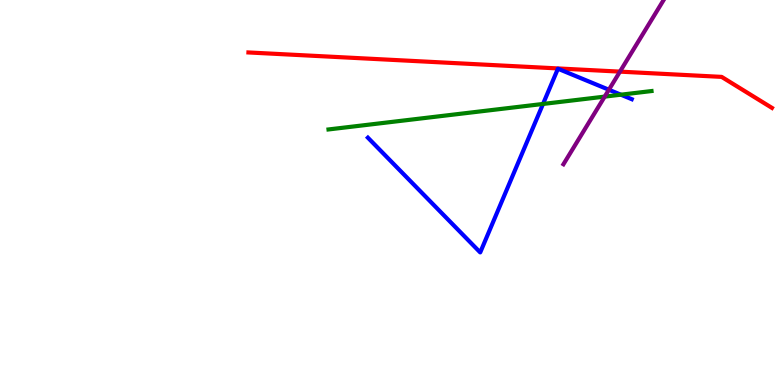[{'lines': ['blue', 'red'], 'intersections': []}, {'lines': ['green', 'red'], 'intersections': []}, {'lines': ['purple', 'red'], 'intersections': [{'x': 8.0, 'y': 8.14}]}, {'lines': ['blue', 'green'], 'intersections': [{'x': 7.01, 'y': 7.3}, {'x': 8.01, 'y': 7.54}]}, {'lines': ['blue', 'purple'], 'intersections': [{'x': 7.86, 'y': 7.67}]}, {'lines': ['green', 'purple'], 'intersections': [{'x': 7.8, 'y': 7.49}]}]